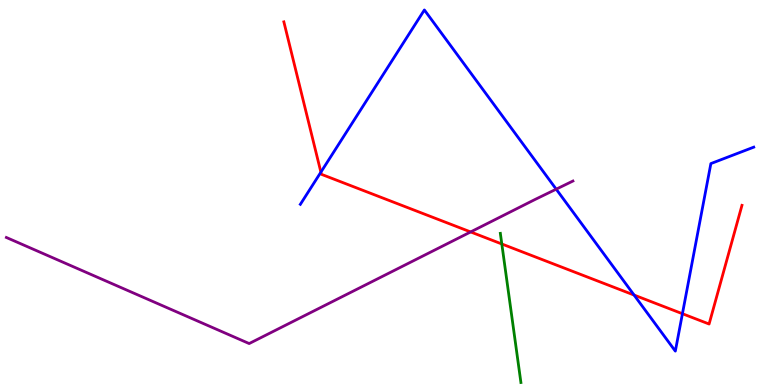[{'lines': ['blue', 'red'], 'intersections': [{'x': 4.14, 'y': 5.53}, {'x': 8.18, 'y': 2.34}, {'x': 8.81, 'y': 1.85}]}, {'lines': ['green', 'red'], 'intersections': [{'x': 6.47, 'y': 3.66}]}, {'lines': ['purple', 'red'], 'intersections': [{'x': 6.07, 'y': 3.98}]}, {'lines': ['blue', 'green'], 'intersections': []}, {'lines': ['blue', 'purple'], 'intersections': [{'x': 7.18, 'y': 5.09}]}, {'lines': ['green', 'purple'], 'intersections': []}]